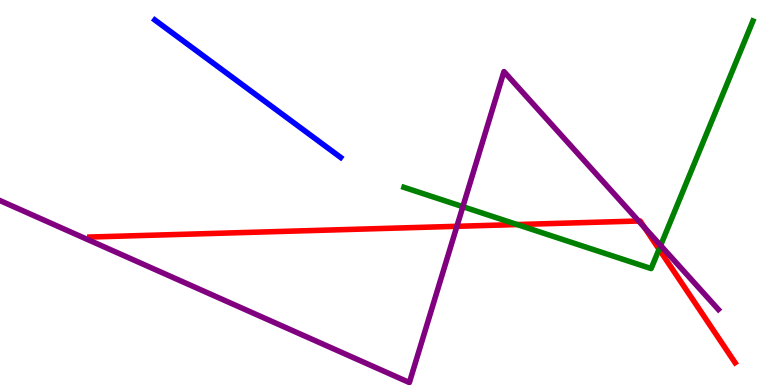[{'lines': ['blue', 'red'], 'intersections': []}, {'lines': ['green', 'red'], 'intersections': [{'x': 6.67, 'y': 4.17}, {'x': 8.5, 'y': 3.53}]}, {'lines': ['purple', 'red'], 'intersections': [{'x': 5.9, 'y': 4.12}, {'x': 8.24, 'y': 4.26}, {'x': 8.32, 'y': 4.09}]}, {'lines': ['blue', 'green'], 'intersections': []}, {'lines': ['blue', 'purple'], 'intersections': []}, {'lines': ['green', 'purple'], 'intersections': [{'x': 5.97, 'y': 4.63}, {'x': 8.52, 'y': 3.62}]}]